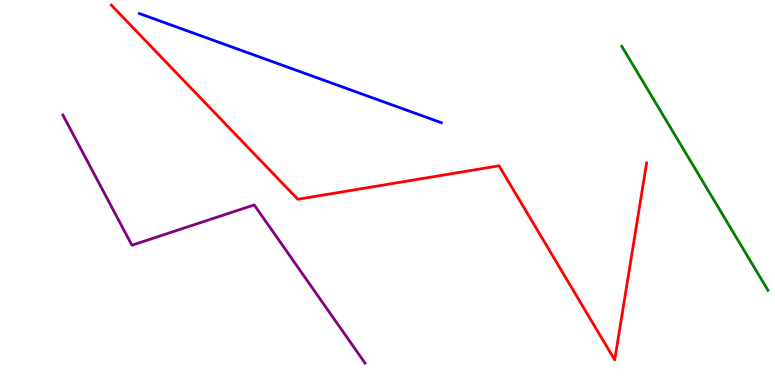[{'lines': ['blue', 'red'], 'intersections': []}, {'lines': ['green', 'red'], 'intersections': []}, {'lines': ['purple', 'red'], 'intersections': []}, {'lines': ['blue', 'green'], 'intersections': []}, {'lines': ['blue', 'purple'], 'intersections': []}, {'lines': ['green', 'purple'], 'intersections': []}]